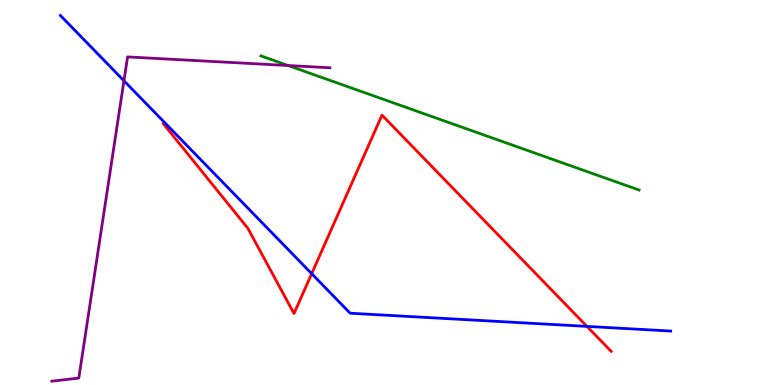[{'lines': ['blue', 'red'], 'intersections': [{'x': 4.02, 'y': 2.89}, {'x': 7.57, 'y': 1.52}]}, {'lines': ['green', 'red'], 'intersections': []}, {'lines': ['purple', 'red'], 'intersections': []}, {'lines': ['blue', 'green'], 'intersections': []}, {'lines': ['blue', 'purple'], 'intersections': [{'x': 1.6, 'y': 7.9}]}, {'lines': ['green', 'purple'], 'intersections': [{'x': 3.72, 'y': 8.3}]}]